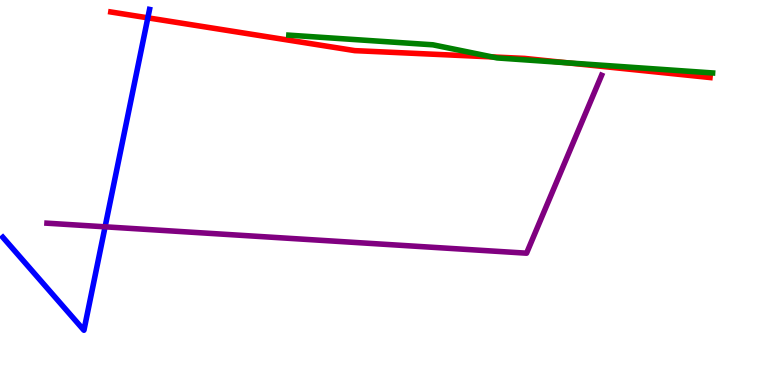[{'lines': ['blue', 'red'], 'intersections': [{'x': 1.91, 'y': 9.54}]}, {'lines': ['green', 'red'], 'intersections': [{'x': 6.35, 'y': 8.52}, {'x': 7.32, 'y': 8.37}]}, {'lines': ['purple', 'red'], 'intersections': []}, {'lines': ['blue', 'green'], 'intersections': []}, {'lines': ['blue', 'purple'], 'intersections': [{'x': 1.36, 'y': 4.11}]}, {'lines': ['green', 'purple'], 'intersections': []}]